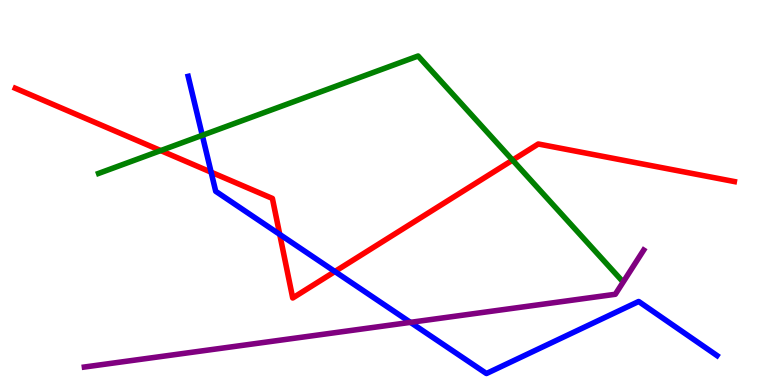[{'lines': ['blue', 'red'], 'intersections': [{'x': 2.72, 'y': 5.53}, {'x': 3.61, 'y': 3.91}, {'x': 4.32, 'y': 2.95}]}, {'lines': ['green', 'red'], 'intersections': [{'x': 2.07, 'y': 6.09}, {'x': 6.61, 'y': 5.84}]}, {'lines': ['purple', 'red'], 'intersections': []}, {'lines': ['blue', 'green'], 'intersections': [{'x': 2.61, 'y': 6.49}]}, {'lines': ['blue', 'purple'], 'intersections': [{'x': 5.3, 'y': 1.63}]}, {'lines': ['green', 'purple'], 'intersections': []}]